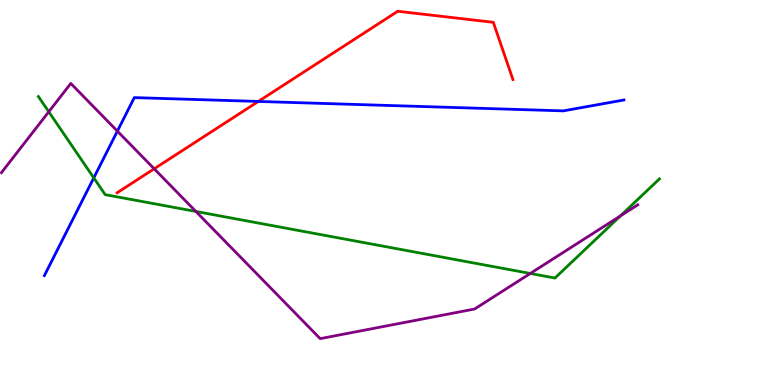[{'lines': ['blue', 'red'], 'intersections': [{'x': 3.33, 'y': 7.37}]}, {'lines': ['green', 'red'], 'intersections': []}, {'lines': ['purple', 'red'], 'intersections': [{'x': 1.99, 'y': 5.62}]}, {'lines': ['blue', 'green'], 'intersections': [{'x': 1.21, 'y': 5.38}]}, {'lines': ['blue', 'purple'], 'intersections': [{'x': 1.51, 'y': 6.59}]}, {'lines': ['green', 'purple'], 'intersections': [{'x': 0.629, 'y': 7.1}, {'x': 2.53, 'y': 4.51}, {'x': 6.84, 'y': 2.9}, {'x': 8.01, 'y': 4.39}]}]